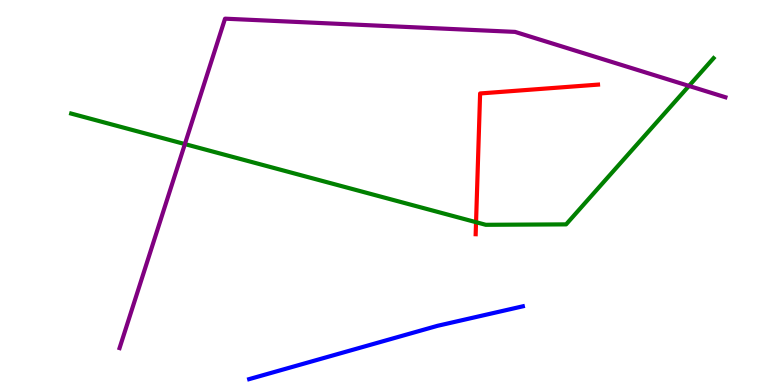[{'lines': ['blue', 'red'], 'intersections': []}, {'lines': ['green', 'red'], 'intersections': [{'x': 6.14, 'y': 4.23}]}, {'lines': ['purple', 'red'], 'intersections': []}, {'lines': ['blue', 'green'], 'intersections': []}, {'lines': ['blue', 'purple'], 'intersections': []}, {'lines': ['green', 'purple'], 'intersections': [{'x': 2.39, 'y': 6.26}, {'x': 8.89, 'y': 7.77}]}]